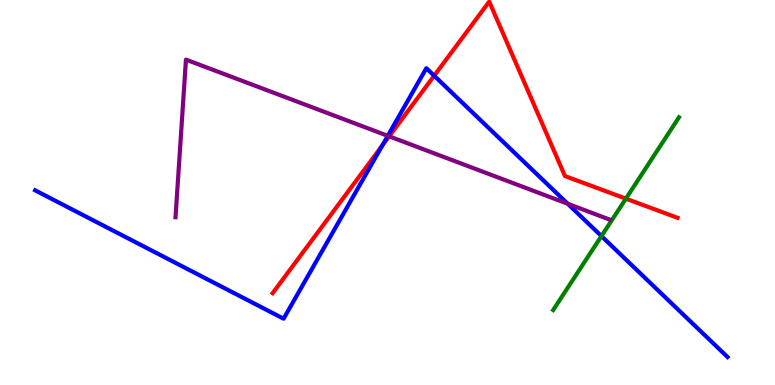[{'lines': ['blue', 'red'], 'intersections': [{'x': 4.93, 'y': 6.22}, {'x': 5.6, 'y': 8.03}]}, {'lines': ['green', 'red'], 'intersections': [{'x': 8.08, 'y': 4.84}]}, {'lines': ['purple', 'red'], 'intersections': [{'x': 5.02, 'y': 6.46}]}, {'lines': ['blue', 'green'], 'intersections': [{'x': 7.76, 'y': 3.87}]}, {'lines': ['blue', 'purple'], 'intersections': [{'x': 5.0, 'y': 6.47}, {'x': 7.33, 'y': 4.71}]}, {'lines': ['green', 'purple'], 'intersections': []}]